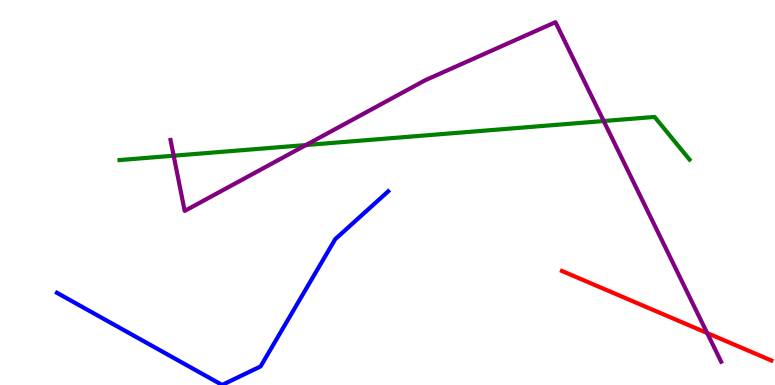[{'lines': ['blue', 'red'], 'intersections': []}, {'lines': ['green', 'red'], 'intersections': []}, {'lines': ['purple', 'red'], 'intersections': [{'x': 9.12, 'y': 1.35}]}, {'lines': ['blue', 'green'], 'intersections': []}, {'lines': ['blue', 'purple'], 'intersections': []}, {'lines': ['green', 'purple'], 'intersections': [{'x': 2.24, 'y': 5.96}, {'x': 3.95, 'y': 6.23}, {'x': 7.79, 'y': 6.86}]}]